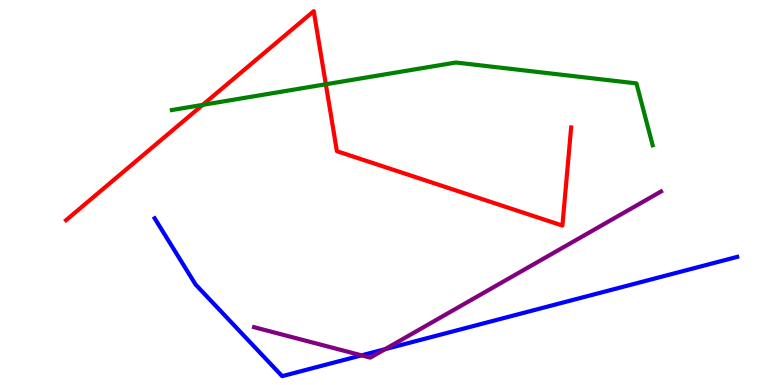[{'lines': ['blue', 'red'], 'intersections': []}, {'lines': ['green', 'red'], 'intersections': [{'x': 2.62, 'y': 7.28}, {'x': 4.2, 'y': 7.81}]}, {'lines': ['purple', 'red'], 'intersections': []}, {'lines': ['blue', 'green'], 'intersections': []}, {'lines': ['blue', 'purple'], 'intersections': [{'x': 4.67, 'y': 0.77}, {'x': 4.97, 'y': 0.93}]}, {'lines': ['green', 'purple'], 'intersections': []}]